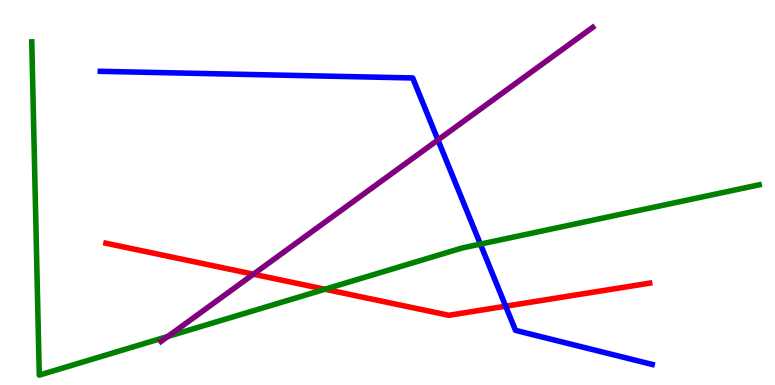[{'lines': ['blue', 'red'], 'intersections': [{'x': 6.52, 'y': 2.05}]}, {'lines': ['green', 'red'], 'intersections': [{'x': 4.19, 'y': 2.49}]}, {'lines': ['purple', 'red'], 'intersections': [{'x': 3.27, 'y': 2.88}]}, {'lines': ['blue', 'green'], 'intersections': [{'x': 6.2, 'y': 3.66}]}, {'lines': ['blue', 'purple'], 'intersections': [{'x': 5.65, 'y': 6.36}]}, {'lines': ['green', 'purple'], 'intersections': [{'x': 2.17, 'y': 1.26}]}]